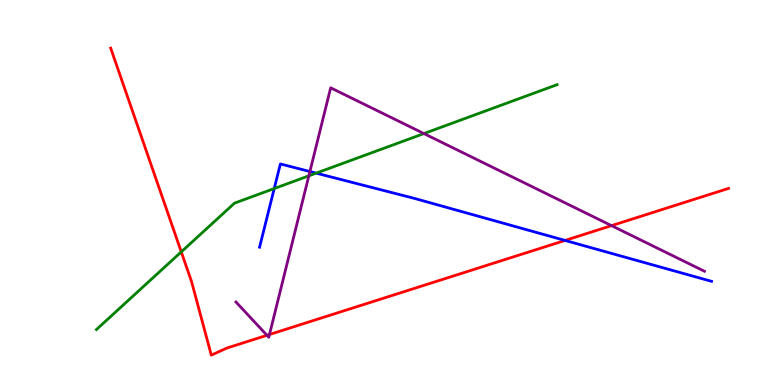[{'lines': ['blue', 'red'], 'intersections': [{'x': 7.29, 'y': 3.76}]}, {'lines': ['green', 'red'], 'intersections': [{'x': 2.34, 'y': 3.46}]}, {'lines': ['purple', 'red'], 'intersections': [{'x': 3.44, 'y': 1.29}, {'x': 3.48, 'y': 1.31}, {'x': 7.89, 'y': 4.14}]}, {'lines': ['blue', 'green'], 'intersections': [{'x': 3.54, 'y': 5.1}, {'x': 4.08, 'y': 5.5}]}, {'lines': ['blue', 'purple'], 'intersections': [{'x': 4.0, 'y': 5.54}]}, {'lines': ['green', 'purple'], 'intersections': [{'x': 3.99, 'y': 5.43}, {'x': 5.47, 'y': 6.53}]}]